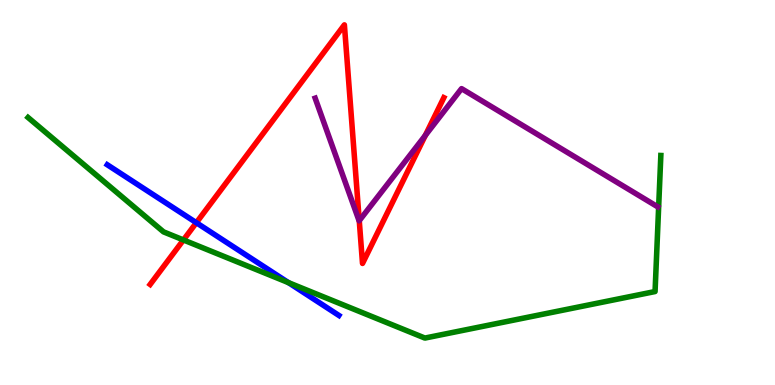[{'lines': ['blue', 'red'], 'intersections': [{'x': 2.53, 'y': 4.22}]}, {'lines': ['green', 'red'], 'intersections': [{'x': 2.37, 'y': 3.77}]}, {'lines': ['purple', 'red'], 'intersections': [{'x': 4.64, 'y': 4.27}, {'x': 5.49, 'y': 6.48}]}, {'lines': ['blue', 'green'], 'intersections': [{'x': 3.72, 'y': 2.66}]}, {'lines': ['blue', 'purple'], 'intersections': []}, {'lines': ['green', 'purple'], 'intersections': []}]